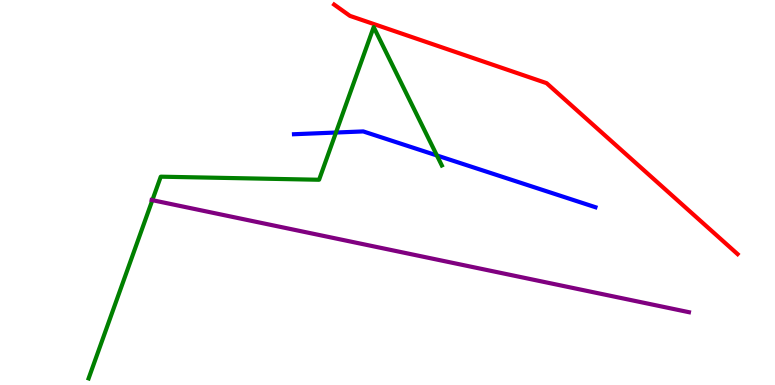[{'lines': ['blue', 'red'], 'intersections': []}, {'lines': ['green', 'red'], 'intersections': []}, {'lines': ['purple', 'red'], 'intersections': []}, {'lines': ['blue', 'green'], 'intersections': [{'x': 4.34, 'y': 6.56}, {'x': 5.64, 'y': 5.96}]}, {'lines': ['blue', 'purple'], 'intersections': []}, {'lines': ['green', 'purple'], 'intersections': [{'x': 1.97, 'y': 4.8}]}]